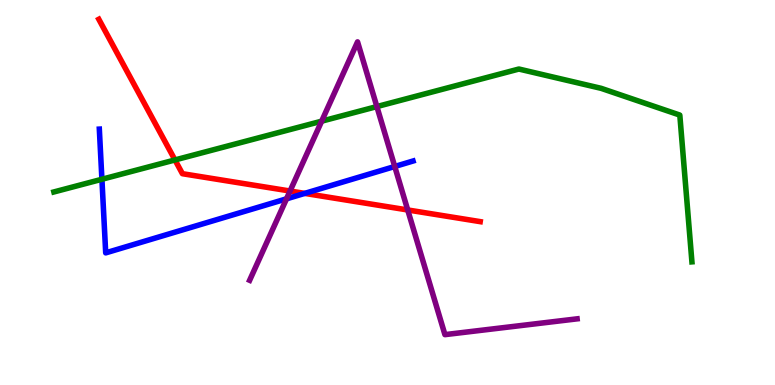[{'lines': ['blue', 'red'], 'intersections': [{'x': 3.93, 'y': 4.98}]}, {'lines': ['green', 'red'], 'intersections': [{'x': 2.26, 'y': 5.85}]}, {'lines': ['purple', 'red'], 'intersections': [{'x': 3.74, 'y': 5.04}, {'x': 5.26, 'y': 4.55}]}, {'lines': ['blue', 'green'], 'intersections': [{'x': 1.32, 'y': 5.34}]}, {'lines': ['blue', 'purple'], 'intersections': [{'x': 3.7, 'y': 4.84}, {'x': 5.09, 'y': 5.68}]}, {'lines': ['green', 'purple'], 'intersections': [{'x': 4.15, 'y': 6.85}, {'x': 4.86, 'y': 7.23}]}]